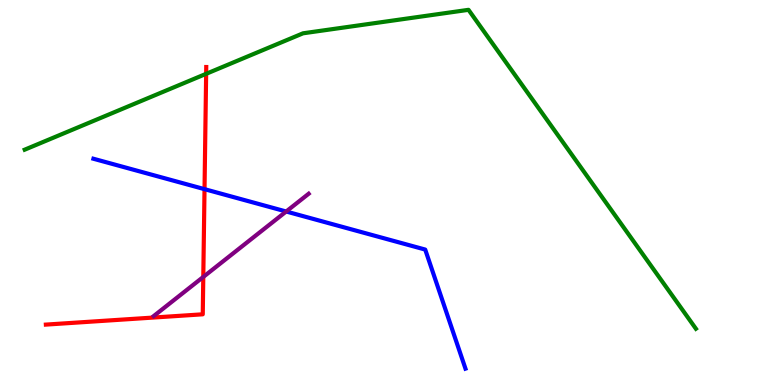[{'lines': ['blue', 'red'], 'intersections': [{'x': 2.64, 'y': 5.09}]}, {'lines': ['green', 'red'], 'intersections': [{'x': 2.66, 'y': 8.08}]}, {'lines': ['purple', 'red'], 'intersections': [{'x': 2.62, 'y': 2.81}]}, {'lines': ['blue', 'green'], 'intersections': []}, {'lines': ['blue', 'purple'], 'intersections': [{'x': 3.69, 'y': 4.51}]}, {'lines': ['green', 'purple'], 'intersections': []}]